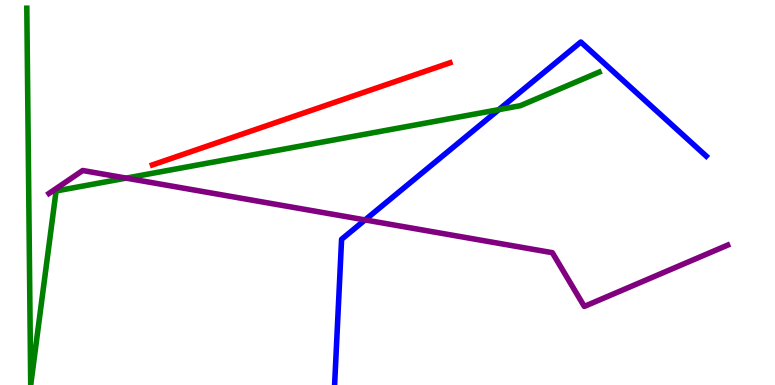[{'lines': ['blue', 'red'], 'intersections': []}, {'lines': ['green', 'red'], 'intersections': []}, {'lines': ['purple', 'red'], 'intersections': []}, {'lines': ['blue', 'green'], 'intersections': [{'x': 6.44, 'y': 7.15}]}, {'lines': ['blue', 'purple'], 'intersections': [{'x': 4.71, 'y': 4.29}]}, {'lines': ['green', 'purple'], 'intersections': [{'x': 1.63, 'y': 5.37}]}]